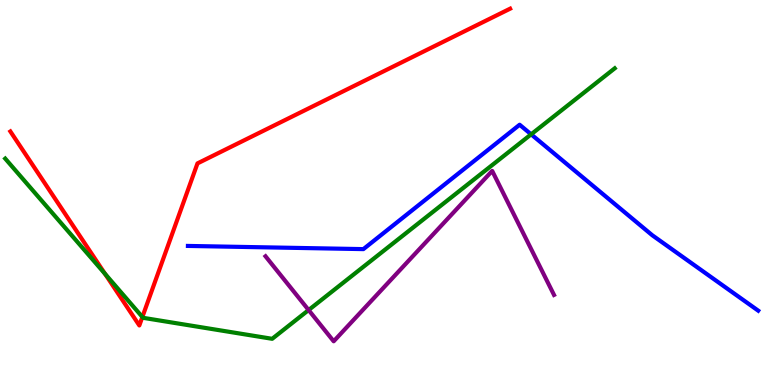[{'lines': ['blue', 'red'], 'intersections': []}, {'lines': ['green', 'red'], 'intersections': [{'x': 1.36, 'y': 2.89}, {'x': 1.84, 'y': 1.77}]}, {'lines': ['purple', 'red'], 'intersections': []}, {'lines': ['blue', 'green'], 'intersections': [{'x': 6.85, 'y': 6.51}]}, {'lines': ['blue', 'purple'], 'intersections': []}, {'lines': ['green', 'purple'], 'intersections': [{'x': 3.98, 'y': 1.95}]}]